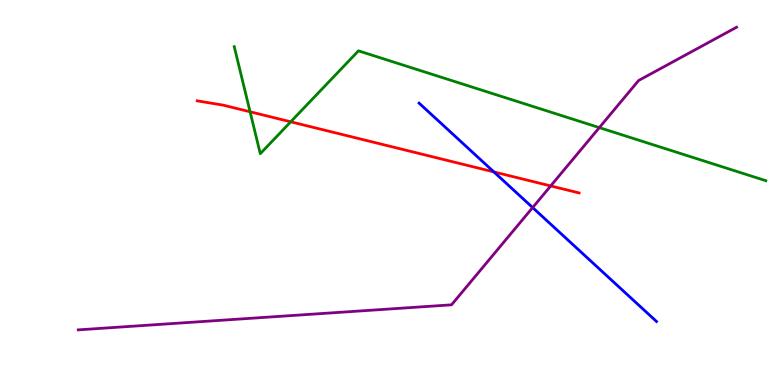[{'lines': ['blue', 'red'], 'intersections': [{'x': 6.37, 'y': 5.53}]}, {'lines': ['green', 'red'], 'intersections': [{'x': 3.23, 'y': 7.1}, {'x': 3.75, 'y': 6.84}]}, {'lines': ['purple', 'red'], 'intersections': [{'x': 7.11, 'y': 5.17}]}, {'lines': ['blue', 'green'], 'intersections': []}, {'lines': ['blue', 'purple'], 'intersections': [{'x': 6.87, 'y': 4.61}]}, {'lines': ['green', 'purple'], 'intersections': [{'x': 7.73, 'y': 6.69}]}]